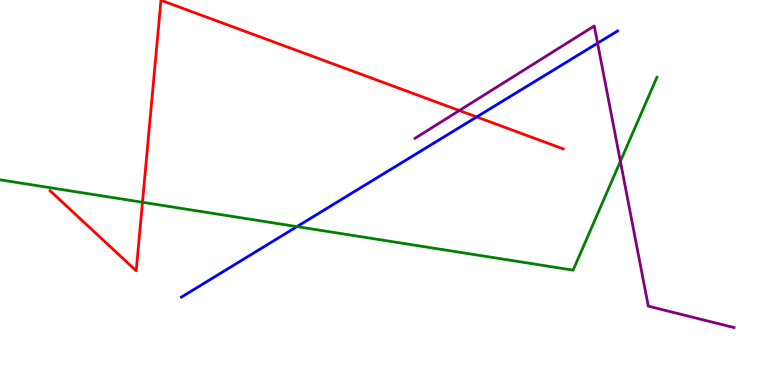[{'lines': ['blue', 'red'], 'intersections': [{'x': 6.15, 'y': 6.96}]}, {'lines': ['green', 'red'], 'intersections': [{'x': 1.84, 'y': 4.75}]}, {'lines': ['purple', 'red'], 'intersections': [{'x': 5.93, 'y': 7.13}]}, {'lines': ['blue', 'green'], 'intersections': [{'x': 3.83, 'y': 4.11}]}, {'lines': ['blue', 'purple'], 'intersections': [{'x': 7.71, 'y': 8.88}]}, {'lines': ['green', 'purple'], 'intersections': [{'x': 8.0, 'y': 5.81}]}]